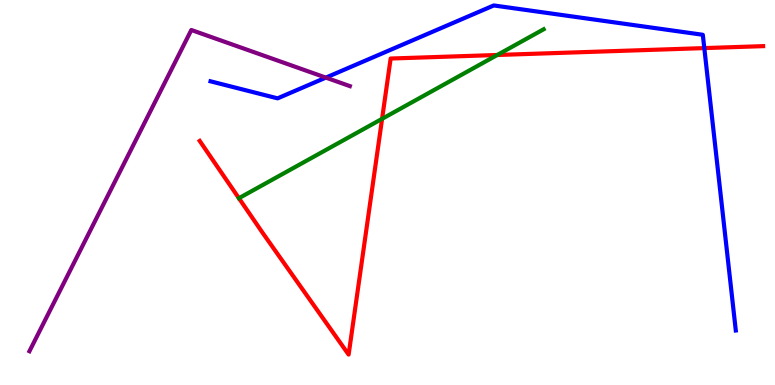[{'lines': ['blue', 'red'], 'intersections': [{'x': 9.09, 'y': 8.75}]}, {'lines': ['green', 'red'], 'intersections': [{'x': 3.08, 'y': 4.85}, {'x': 4.93, 'y': 6.91}, {'x': 6.42, 'y': 8.57}]}, {'lines': ['purple', 'red'], 'intersections': []}, {'lines': ['blue', 'green'], 'intersections': []}, {'lines': ['blue', 'purple'], 'intersections': [{'x': 4.2, 'y': 7.98}]}, {'lines': ['green', 'purple'], 'intersections': []}]